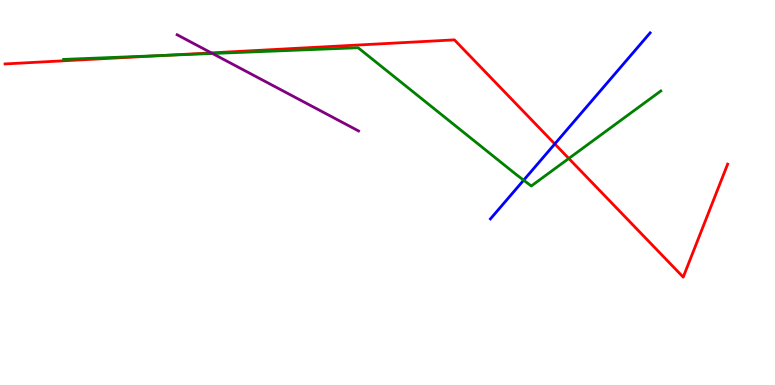[{'lines': ['blue', 'red'], 'intersections': [{'x': 7.16, 'y': 6.26}]}, {'lines': ['green', 'red'], 'intersections': [{'x': 2.12, 'y': 8.56}, {'x': 7.34, 'y': 5.88}]}, {'lines': ['purple', 'red'], 'intersections': [{'x': 2.73, 'y': 8.63}]}, {'lines': ['blue', 'green'], 'intersections': [{'x': 6.76, 'y': 5.32}]}, {'lines': ['blue', 'purple'], 'intersections': []}, {'lines': ['green', 'purple'], 'intersections': [{'x': 2.74, 'y': 8.61}]}]